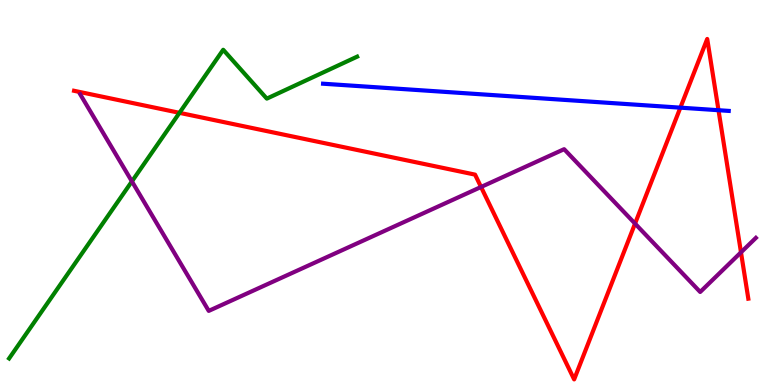[{'lines': ['blue', 'red'], 'intersections': [{'x': 8.78, 'y': 7.2}, {'x': 9.27, 'y': 7.14}]}, {'lines': ['green', 'red'], 'intersections': [{'x': 2.32, 'y': 7.07}]}, {'lines': ['purple', 'red'], 'intersections': [{'x': 6.21, 'y': 5.14}, {'x': 8.19, 'y': 4.19}, {'x': 9.56, 'y': 3.45}]}, {'lines': ['blue', 'green'], 'intersections': []}, {'lines': ['blue', 'purple'], 'intersections': []}, {'lines': ['green', 'purple'], 'intersections': [{'x': 1.7, 'y': 5.29}]}]